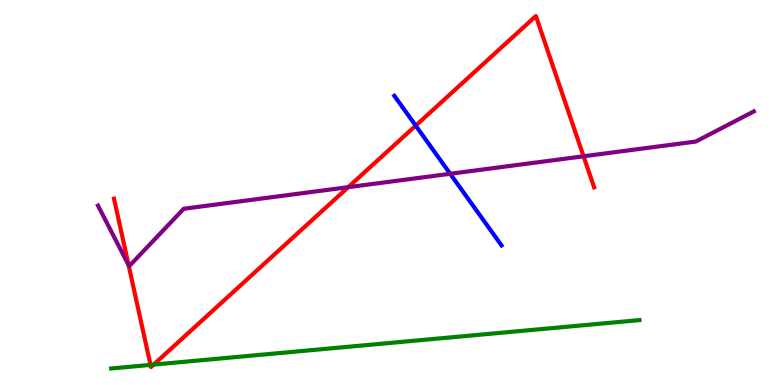[{'lines': ['blue', 'red'], 'intersections': [{'x': 5.36, 'y': 6.74}]}, {'lines': ['green', 'red'], 'intersections': [{'x': 1.94, 'y': 0.522}, {'x': 1.98, 'y': 0.53}]}, {'lines': ['purple', 'red'], 'intersections': [{'x': 1.66, 'y': 3.11}, {'x': 4.49, 'y': 5.14}, {'x': 7.53, 'y': 5.94}]}, {'lines': ['blue', 'green'], 'intersections': []}, {'lines': ['blue', 'purple'], 'intersections': [{'x': 5.81, 'y': 5.49}]}, {'lines': ['green', 'purple'], 'intersections': []}]